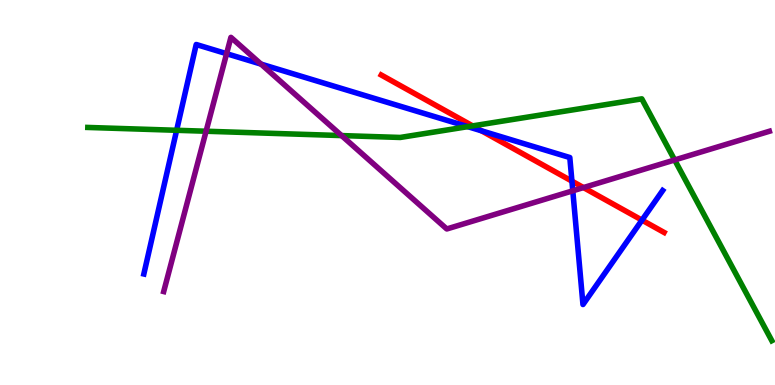[{'lines': ['blue', 'red'], 'intersections': [{'x': 6.21, 'y': 6.6}, {'x': 7.38, 'y': 5.3}, {'x': 8.28, 'y': 4.28}]}, {'lines': ['green', 'red'], 'intersections': [{'x': 6.1, 'y': 6.73}]}, {'lines': ['purple', 'red'], 'intersections': [{'x': 7.53, 'y': 5.13}]}, {'lines': ['blue', 'green'], 'intersections': [{'x': 2.28, 'y': 6.62}, {'x': 6.04, 'y': 6.71}]}, {'lines': ['blue', 'purple'], 'intersections': [{'x': 2.92, 'y': 8.61}, {'x': 3.37, 'y': 8.33}, {'x': 7.39, 'y': 5.04}]}, {'lines': ['green', 'purple'], 'intersections': [{'x': 2.66, 'y': 6.59}, {'x': 4.41, 'y': 6.48}, {'x': 8.71, 'y': 5.85}]}]